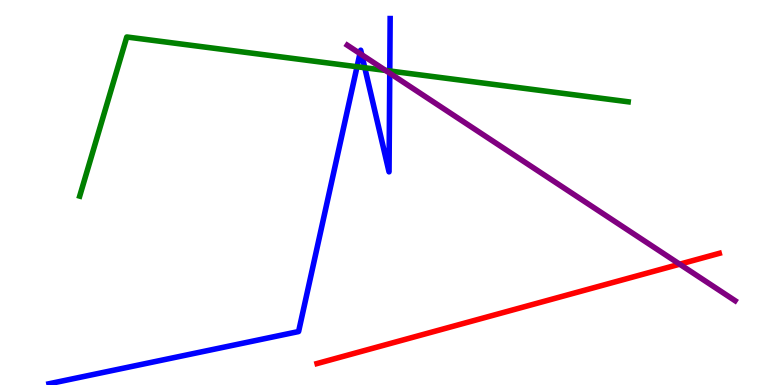[{'lines': ['blue', 'red'], 'intersections': []}, {'lines': ['green', 'red'], 'intersections': []}, {'lines': ['purple', 'red'], 'intersections': [{'x': 8.77, 'y': 3.14}]}, {'lines': ['blue', 'green'], 'intersections': [{'x': 4.61, 'y': 8.27}, {'x': 4.71, 'y': 8.24}, {'x': 5.03, 'y': 8.16}]}, {'lines': ['blue', 'purple'], 'intersections': [{'x': 4.64, 'y': 8.61}, {'x': 4.67, 'y': 8.58}, {'x': 5.03, 'y': 8.1}]}, {'lines': ['green', 'purple'], 'intersections': [{'x': 4.98, 'y': 8.17}]}]